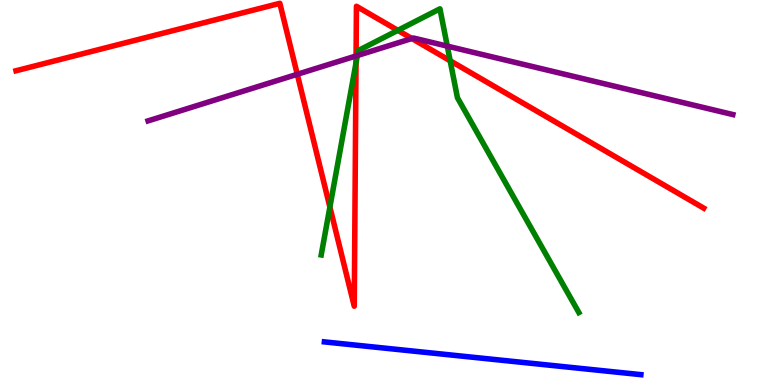[{'lines': ['blue', 'red'], 'intersections': []}, {'lines': ['green', 'red'], 'intersections': [{'x': 4.26, 'y': 4.62}, {'x': 4.59, 'y': 8.37}, {'x': 5.13, 'y': 9.21}, {'x': 5.81, 'y': 8.42}]}, {'lines': ['purple', 'red'], 'intersections': [{'x': 3.84, 'y': 8.07}, {'x': 4.59, 'y': 8.55}, {'x': 5.31, 'y': 9.0}]}, {'lines': ['blue', 'green'], 'intersections': []}, {'lines': ['blue', 'purple'], 'intersections': []}, {'lines': ['green', 'purple'], 'intersections': [{'x': 4.61, 'y': 8.56}, {'x': 5.77, 'y': 8.8}]}]